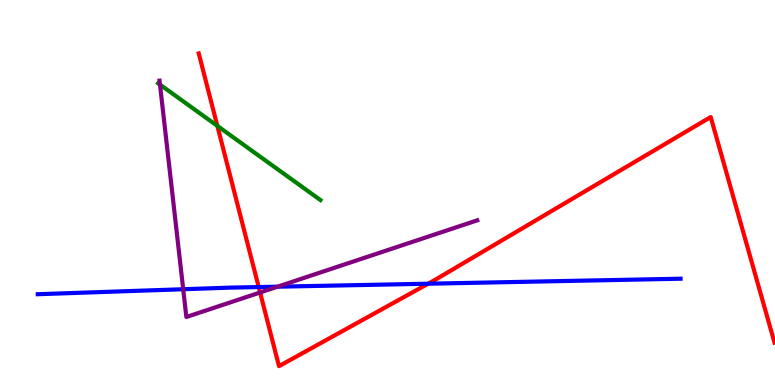[{'lines': ['blue', 'red'], 'intersections': [{'x': 3.34, 'y': 2.54}, {'x': 5.52, 'y': 2.63}]}, {'lines': ['green', 'red'], 'intersections': [{'x': 2.8, 'y': 6.73}]}, {'lines': ['purple', 'red'], 'intersections': [{'x': 3.36, 'y': 2.4}]}, {'lines': ['blue', 'green'], 'intersections': []}, {'lines': ['blue', 'purple'], 'intersections': [{'x': 2.36, 'y': 2.49}, {'x': 3.58, 'y': 2.55}]}, {'lines': ['green', 'purple'], 'intersections': [{'x': 2.06, 'y': 7.8}]}]